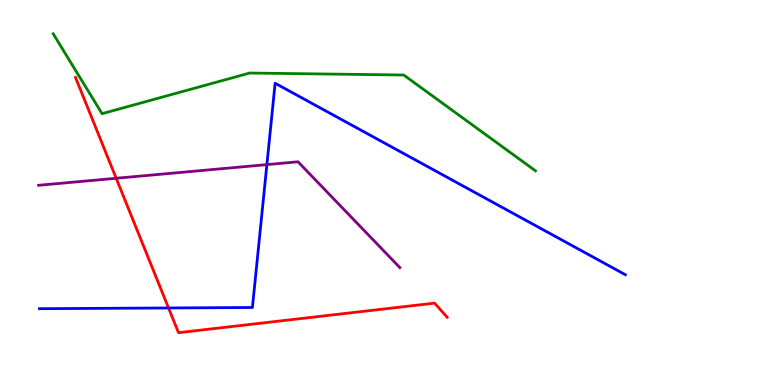[{'lines': ['blue', 'red'], 'intersections': [{'x': 2.17, 'y': 2.0}]}, {'lines': ['green', 'red'], 'intersections': []}, {'lines': ['purple', 'red'], 'intersections': [{'x': 1.5, 'y': 5.37}]}, {'lines': ['blue', 'green'], 'intersections': []}, {'lines': ['blue', 'purple'], 'intersections': [{'x': 3.44, 'y': 5.72}]}, {'lines': ['green', 'purple'], 'intersections': []}]